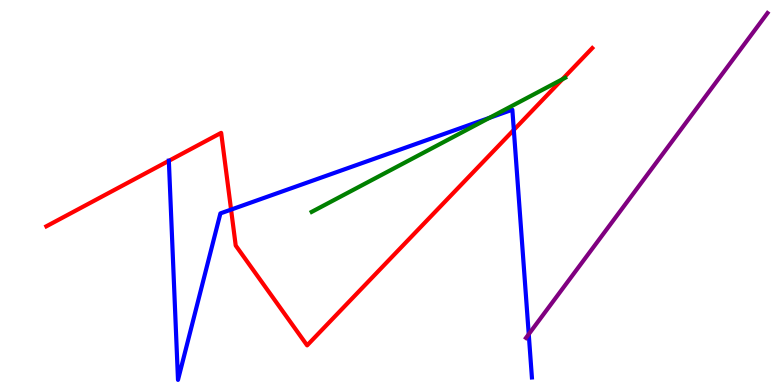[{'lines': ['blue', 'red'], 'intersections': [{'x': 2.18, 'y': 5.82}, {'x': 2.98, 'y': 4.56}, {'x': 6.63, 'y': 6.63}]}, {'lines': ['green', 'red'], 'intersections': [{'x': 7.26, 'y': 7.94}]}, {'lines': ['purple', 'red'], 'intersections': []}, {'lines': ['blue', 'green'], 'intersections': [{'x': 6.31, 'y': 6.94}]}, {'lines': ['blue', 'purple'], 'intersections': [{'x': 6.82, 'y': 1.32}]}, {'lines': ['green', 'purple'], 'intersections': []}]